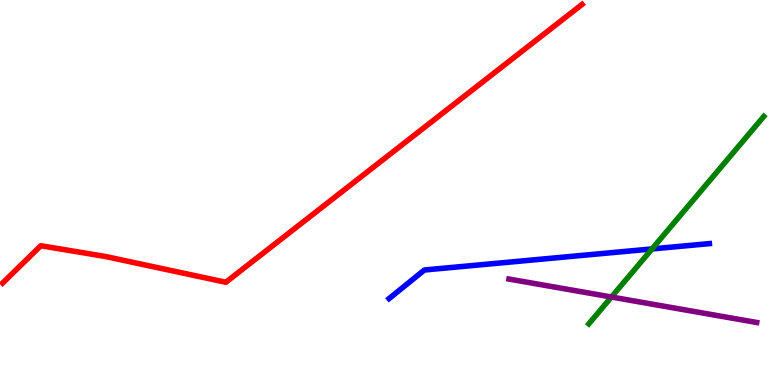[{'lines': ['blue', 'red'], 'intersections': []}, {'lines': ['green', 'red'], 'intersections': []}, {'lines': ['purple', 'red'], 'intersections': []}, {'lines': ['blue', 'green'], 'intersections': [{'x': 8.41, 'y': 3.53}]}, {'lines': ['blue', 'purple'], 'intersections': []}, {'lines': ['green', 'purple'], 'intersections': [{'x': 7.89, 'y': 2.29}]}]